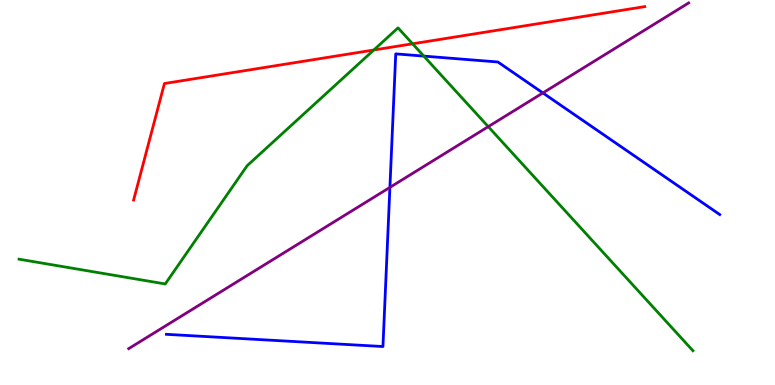[{'lines': ['blue', 'red'], 'intersections': []}, {'lines': ['green', 'red'], 'intersections': [{'x': 4.82, 'y': 8.7}, {'x': 5.32, 'y': 8.86}]}, {'lines': ['purple', 'red'], 'intersections': []}, {'lines': ['blue', 'green'], 'intersections': [{'x': 5.47, 'y': 8.54}]}, {'lines': ['blue', 'purple'], 'intersections': [{'x': 5.03, 'y': 5.13}, {'x': 7.0, 'y': 7.59}]}, {'lines': ['green', 'purple'], 'intersections': [{'x': 6.3, 'y': 6.71}]}]